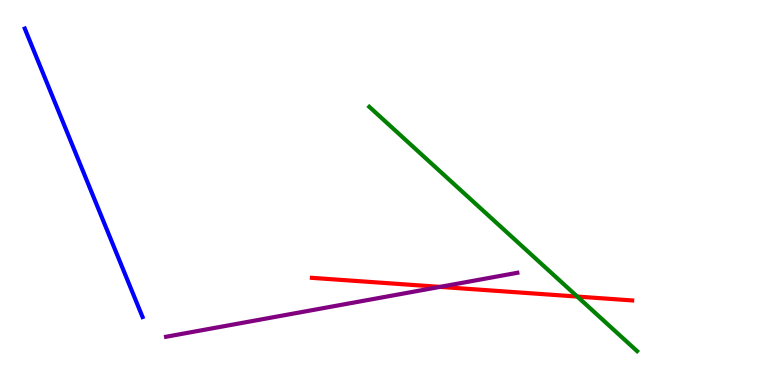[{'lines': ['blue', 'red'], 'intersections': []}, {'lines': ['green', 'red'], 'intersections': [{'x': 7.45, 'y': 2.3}]}, {'lines': ['purple', 'red'], 'intersections': [{'x': 5.68, 'y': 2.55}]}, {'lines': ['blue', 'green'], 'intersections': []}, {'lines': ['blue', 'purple'], 'intersections': []}, {'lines': ['green', 'purple'], 'intersections': []}]